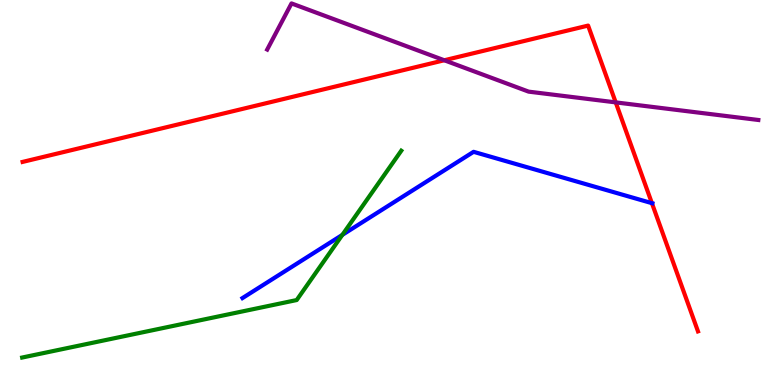[{'lines': ['blue', 'red'], 'intersections': [{'x': 8.41, 'y': 4.72}]}, {'lines': ['green', 'red'], 'intersections': []}, {'lines': ['purple', 'red'], 'intersections': [{'x': 5.73, 'y': 8.43}, {'x': 7.94, 'y': 7.34}]}, {'lines': ['blue', 'green'], 'intersections': [{'x': 4.42, 'y': 3.9}]}, {'lines': ['blue', 'purple'], 'intersections': []}, {'lines': ['green', 'purple'], 'intersections': []}]